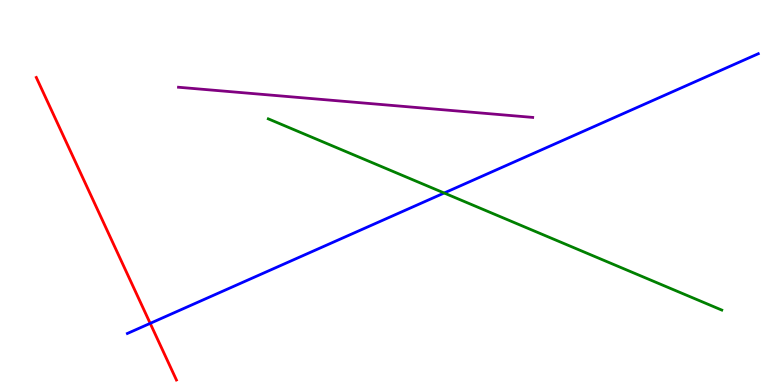[{'lines': ['blue', 'red'], 'intersections': [{'x': 1.94, 'y': 1.6}]}, {'lines': ['green', 'red'], 'intersections': []}, {'lines': ['purple', 'red'], 'intersections': []}, {'lines': ['blue', 'green'], 'intersections': [{'x': 5.73, 'y': 4.99}]}, {'lines': ['blue', 'purple'], 'intersections': []}, {'lines': ['green', 'purple'], 'intersections': []}]